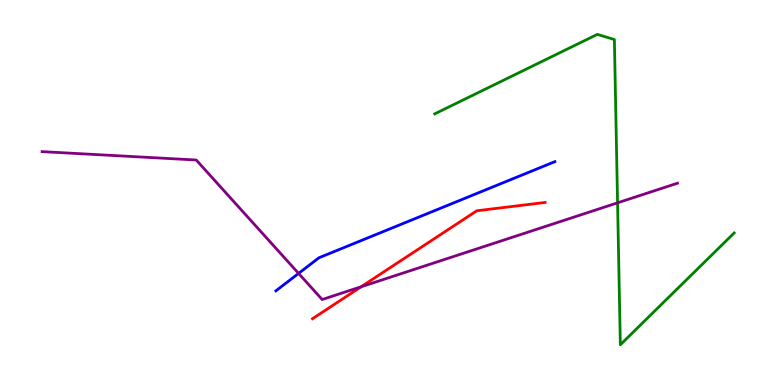[{'lines': ['blue', 'red'], 'intersections': []}, {'lines': ['green', 'red'], 'intersections': []}, {'lines': ['purple', 'red'], 'intersections': [{'x': 4.66, 'y': 2.55}]}, {'lines': ['blue', 'green'], 'intersections': []}, {'lines': ['blue', 'purple'], 'intersections': [{'x': 3.85, 'y': 2.9}]}, {'lines': ['green', 'purple'], 'intersections': [{'x': 7.97, 'y': 4.73}]}]